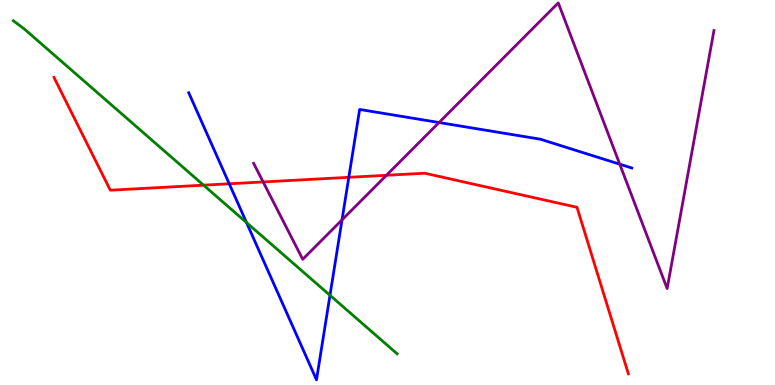[{'lines': ['blue', 'red'], 'intersections': [{'x': 2.96, 'y': 5.23}, {'x': 4.5, 'y': 5.39}]}, {'lines': ['green', 'red'], 'intersections': [{'x': 2.63, 'y': 5.19}]}, {'lines': ['purple', 'red'], 'intersections': [{'x': 3.4, 'y': 5.27}, {'x': 4.99, 'y': 5.45}]}, {'lines': ['blue', 'green'], 'intersections': [{'x': 3.18, 'y': 4.22}, {'x': 4.26, 'y': 2.33}]}, {'lines': ['blue', 'purple'], 'intersections': [{'x': 4.41, 'y': 4.29}, {'x': 5.67, 'y': 6.82}, {'x': 8.0, 'y': 5.74}]}, {'lines': ['green', 'purple'], 'intersections': []}]